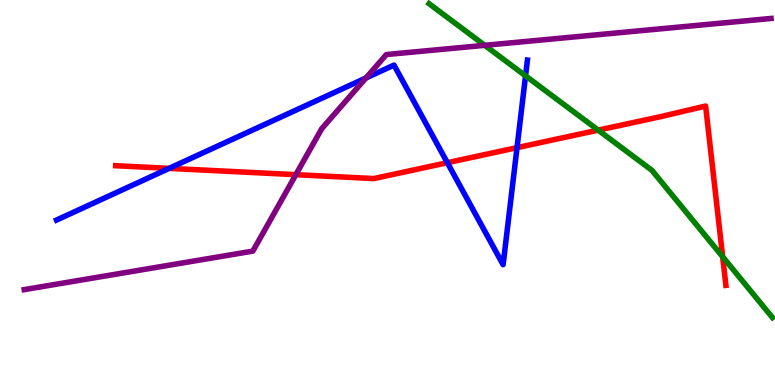[{'lines': ['blue', 'red'], 'intersections': [{'x': 2.18, 'y': 5.63}, {'x': 5.77, 'y': 5.77}, {'x': 6.67, 'y': 6.16}]}, {'lines': ['green', 'red'], 'intersections': [{'x': 7.72, 'y': 6.62}, {'x': 9.32, 'y': 3.33}]}, {'lines': ['purple', 'red'], 'intersections': [{'x': 3.82, 'y': 5.46}]}, {'lines': ['blue', 'green'], 'intersections': [{'x': 6.78, 'y': 8.03}]}, {'lines': ['blue', 'purple'], 'intersections': [{'x': 4.72, 'y': 7.97}]}, {'lines': ['green', 'purple'], 'intersections': [{'x': 6.25, 'y': 8.82}]}]